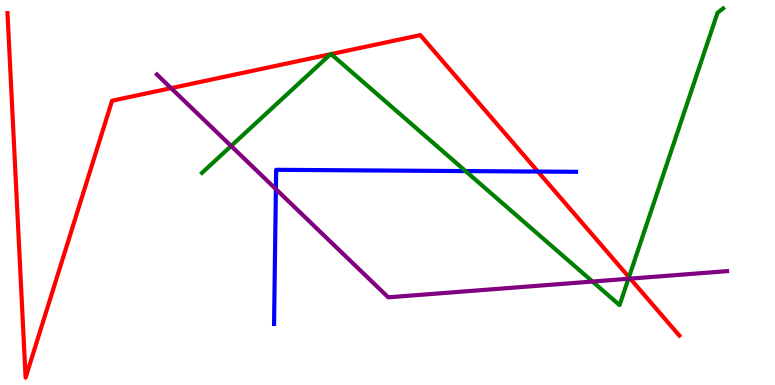[{'lines': ['blue', 'red'], 'intersections': [{'x': 6.94, 'y': 5.54}]}, {'lines': ['green', 'red'], 'intersections': [{'x': 4.26, 'y': 8.59}, {'x': 4.27, 'y': 8.59}, {'x': 8.12, 'y': 2.8}]}, {'lines': ['purple', 'red'], 'intersections': [{'x': 2.21, 'y': 7.71}, {'x': 8.13, 'y': 2.76}]}, {'lines': ['blue', 'green'], 'intersections': [{'x': 6.01, 'y': 5.56}]}, {'lines': ['blue', 'purple'], 'intersections': [{'x': 3.56, 'y': 5.09}]}, {'lines': ['green', 'purple'], 'intersections': [{'x': 2.98, 'y': 6.21}, {'x': 7.65, 'y': 2.69}, {'x': 8.11, 'y': 2.76}]}]